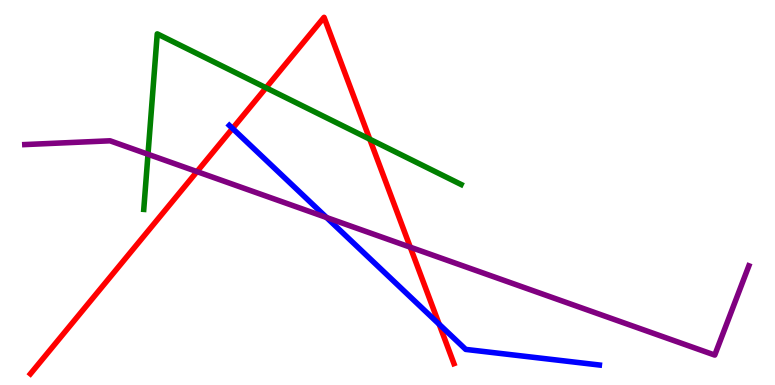[{'lines': ['blue', 'red'], 'intersections': [{'x': 3.0, 'y': 6.66}, {'x': 5.67, 'y': 1.58}]}, {'lines': ['green', 'red'], 'intersections': [{'x': 3.43, 'y': 7.72}, {'x': 4.77, 'y': 6.38}]}, {'lines': ['purple', 'red'], 'intersections': [{'x': 2.54, 'y': 5.54}, {'x': 5.29, 'y': 3.58}]}, {'lines': ['blue', 'green'], 'intersections': []}, {'lines': ['blue', 'purple'], 'intersections': [{'x': 4.21, 'y': 4.35}]}, {'lines': ['green', 'purple'], 'intersections': [{'x': 1.91, 'y': 5.99}]}]